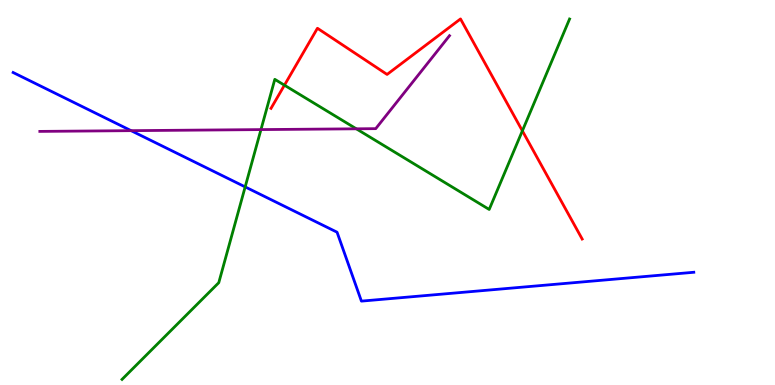[{'lines': ['blue', 'red'], 'intersections': []}, {'lines': ['green', 'red'], 'intersections': [{'x': 3.67, 'y': 7.79}, {'x': 6.74, 'y': 6.6}]}, {'lines': ['purple', 'red'], 'intersections': []}, {'lines': ['blue', 'green'], 'intersections': [{'x': 3.16, 'y': 5.15}]}, {'lines': ['blue', 'purple'], 'intersections': [{'x': 1.69, 'y': 6.61}]}, {'lines': ['green', 'purple'], 'intersections': [{'x': 3.37, 'y': 6.63}, {'x': 4.6, 'y': 6.65}]}]